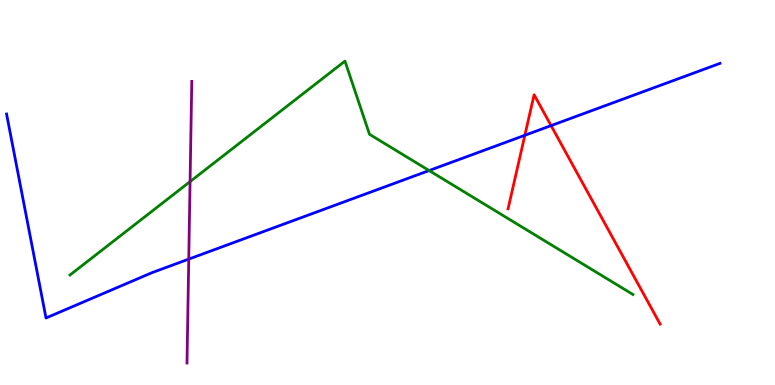[{'lines': ['blue', 'red'], 'intersections': [{'x': 6.77, 'y': 6.49}, {'x': 7.11, 'y': 6.74}]}, {'lines': ['green', 'red'], 'intersections': []}, {'lines': ['purple', 'red'], 'intersections': []}, {'lines': ['blue', 'green'], 'intersections': [{'x': 5.54, 'y': 5.57}]}, {'lines': ['blue', 'purple'], 'intersections': [{'x': 2.44, 'y': 3.27}]}, {'lines': ['green', 'purple'], 'intersections': [{'x': 2.45, 'y': 5.28}]}]